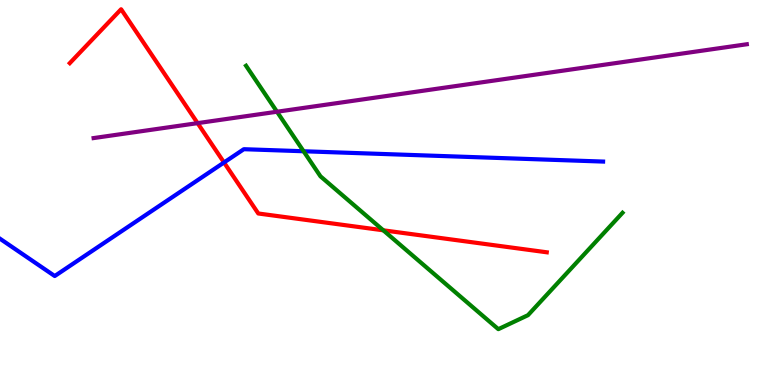[{'lines': ['blue', 'red'], 'intersections': [{'x': 2.89, 'y': 5.78}]}, {'lines': ['green', 'red'], 'intersections': [{'x': 4.95, 'y': 4.02}]}, {'lines': ['purple', 'red'], 'intersections': [{'x': 2.55, 'y': 6.8}]}, {'lines': ['blue', 'green'], 'intersections': [{'x': 3.92, 'y': 6.07}]}, {'lines': ['blue', 'purple'], 'intersections': []}, {'lines': ['green', 'purple'], 'intersections': [{'x': 3.57, 'y': 7.1}]}]